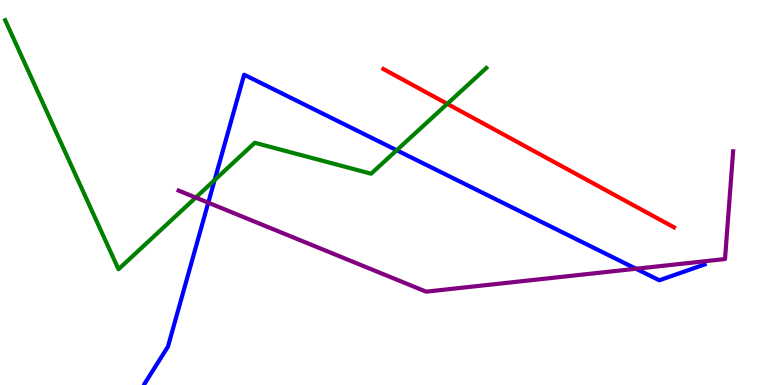[{'lines': ['blue', 'red'], 'intersections': []}, {'lines': ['green', 'red'], 'intersections': [{'x': 5.77, 'y': 7.3}]}, {'lines': ['purple', 'red'], 'intersections': []}, {'lines': ['blue', 'green'], 'intersections': [{'x': 2.77, 'y': 5.32}, {'x': 5.12, 'y': 6.1}]}, {'lines': ['blue', 'purple'], 'intersections': [{'x': 2.69, 'y': 4.74}, {'x': 8.21, 'y': 3.02}]}, {'lines': ['green', 'purple'], 'intersections': [{'x': 2.53, 'y': 4.87}]}]